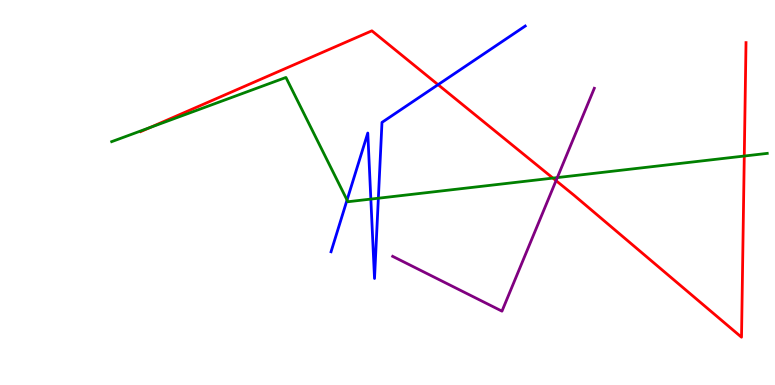[{'lines': ['blue', 'red'], 'intersections': [{'x': 5.65, 'y': 7.8}]}, {'lines': ['green', 'red'], 'intersections': [{'x': 1.94, 'y': 6.69}, {'x': 7.13, 'y': 5.37}, {'x': 9.6, 'y': 5.95}]}, {'lines': ['purple', 'red'], 'intersections': [{'x': 7.17, 'y': 5.31}]}, {'lines': ['blue', 'green'], 'intersections': [{'x': 4.48, 'y': 4.8}, {'x': 4.79, 'y': 4.83}, {'x': 4.88, 'y': 4.85}]}, {'lines': ['blue', 'purple'], 'intersections': []}, {'lines': ['green', 'purple'], 'intersections': [{'x': 7.19, 'y': 5.39}]}]